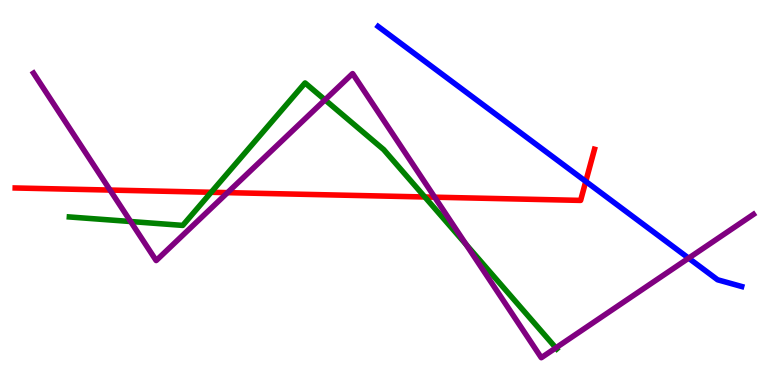[{'lines': ['blue', 'red'], 'intersections': [{'x': 7.56, 'y': 5.29}]}, {'lines': ['green', 'red'], 'intersections': [{'x': 2.72, 'y': 5.01}, {'x': 5.48, 'y': 4.88}]}, {'lines': ['purple', 'red'], 'intersections': [{'x': 1.42, 'y': 5.06}, {'x': 2.94, 'y': 5.0}, {'x': 5.61, 'y': 4.88}]}, {'lines': ['blue', 'green'], 'intersections': []}, {'lines': ['blue', 'purple'], 'intersections': [{'x': 8.89, 'y': 3.29}]}, {'lines': ['green', 'purple'], 'intersections': [{'x': 1.69, 'y': 4.25}, {'x': 4.19, 'y': 7.41}, {'x': 6.02, 'y': 3.65}, {'x': 7.17, 'y': 0.964}]}]